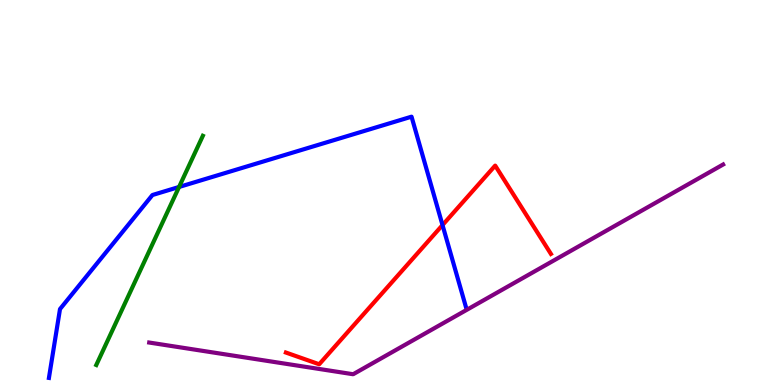[{'lines': ['blue', 'red'], 'intersections': [{'x': 5.71, 'y': 4.15}]}, {'lines': ['green', 'red'], 'intersections': []}, {'lines': ['purple', 'red'], 'intersections': []}, {'lines': ['blue', 'green'], 'intersections': [{'x': 2.31, 'y': 5.14}]}, {'lines': ['blue', 'purple'], 'intersections': []}, {'lines': ['green', 'purple'], 'intersections': []}]